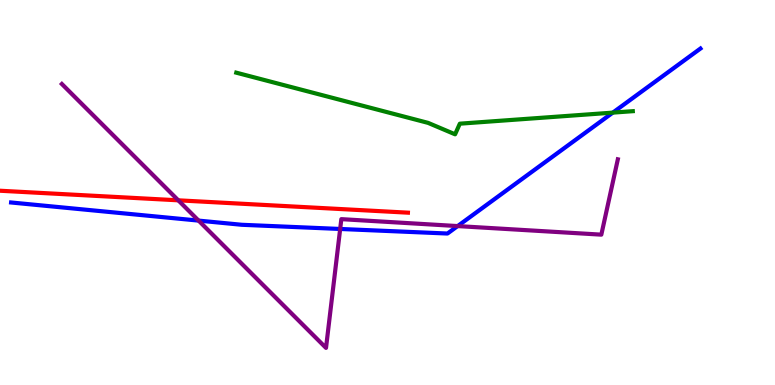[{'lines': ['blue', 'red'], 'intersections': []}, {'lines': ['green', 'red'], 'intersections': []}, {'lines': ['purple', 'red'], 'intersections': [{'x': 2.3, 'y': 4.8}]}, {'lines': ['blue', 'green'], 'intersections': [{'x': 7.91, 'y': 7.07}]}, {'lines': ['blue', 'purple'], 'intersections': [{'x': 2.56, 'y': 4.27}, {'x': 4.39, 'y': 4.05}, {'x': 5.91, 'y': 4.13}]}, {'lines': ['green', 'purple'], 'intersections': []}]